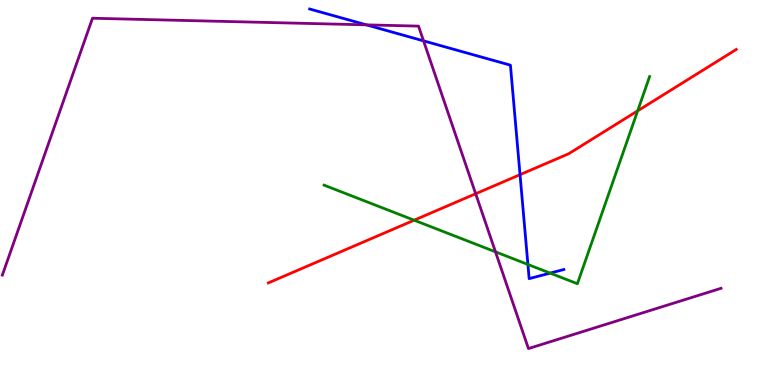[{'lines': ['blue', 'red'], 'intersections': [{'x': 6.71, 'y': 5.46}]}, {'lines': ['green', 'red'], 'intersections': [{'x': 5.34, 'y': 4.28}, {'x': 8.23, 'y': 7.12}]}, {'lines': ['purple', 'red'], 'intersections': [{'x': 6.14, 'y': 4.97}]}, {'lines': ['blue', 'green'], 'intersections': [{'x': 6.81, 'y': 3.13}, {'x': 7.1, 'y': 2.91}]}, {'lines': ['blue', 'purple'], 'intersections': [{'x': 4.73, 'y': 9.35}, {'x': 5.47, 'y': 8.94}]}, {'lines': ['green', 'purple'], 'intersections': [{'x': 6.39, 'y': 3.46}]}]